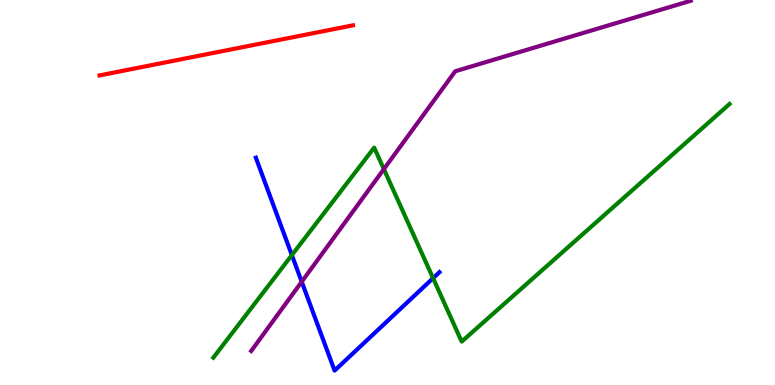[{'lines': ['blue', 'red'], 'intersections': []}, {'lines': ['green', 'red'], 'intersections': []}, {'lines': ['purple', 'red'], 'intersections': []}, {'lines': ['blue', 'green'], 'intersections': [{'x': 3.77, 'y': 3.37}, {'x': 5.59, 'y': 2.77}]}, {'lines': ['blue', 'purple'], 'intersections': [{'x': 3.89, 'y': 2.68}]}, {'lines': ['green', 'purple'], 'intersections': [{'x': 4.95, 'y': 5.61}]}]